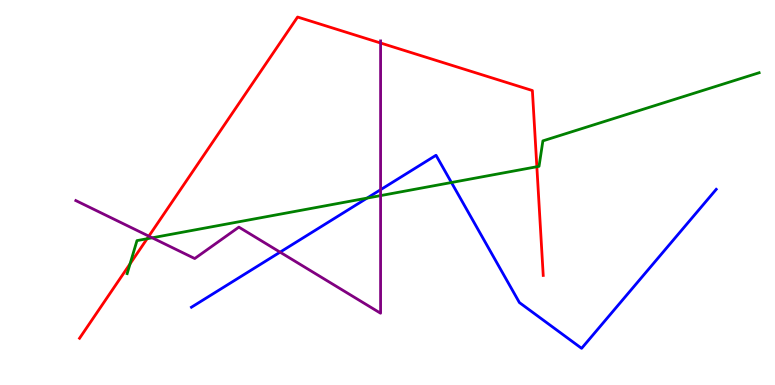[{'lines': ['blue', 'red'], 'intersections': []}, {'lines': ['green', 'red'], 'intersections': [{'x': 1.68, 'y': 3.15}, {'x': 1.9, 'y': 3.8}, {'x': 6.93, 'y': 5.67}]}, {'lines': ['purple', 'red'], 'intersections': [{'x': 1.92, 'y': 3.87}, {'x': 4.91, 'y': 8.88}]}, {'lines': ['blue', 'green'], 'intersections': [{'x': 4.74, 'y': 4.85}, {'x': 5.83, 'y': 5.26}]}, {'lines': ['blue', 'purple'], 'intersections': [{'x': 3.61, 'y': 3.45}, {'x': 4.91, 'y': 5.07}]}, {'lines': ['green', 'purple'], 'intersections': [{'x': 1.96, 'y': 3.82}, {'x': 4.91, 'y': 4.92}]}]